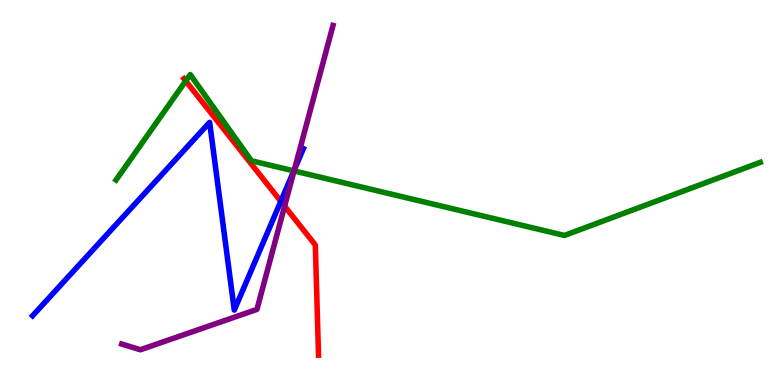[{'lines': ['blue', 'red'], 'intersections': [{'x': 3.62, 'y': 4.77}]}, {'lines': ['green', 'red'], 'intersections': [{'x': 2.4, 'y': 7.9}]}, {'lines': ['purple', 'red'], 'intersections': [{'x': 3.67, 'y': 4.65}]}, {'lines': ['blue', 'green'], 'intersections': [{'x': 3.79, 'y': 5.56}]}, {'lines': ['blue', 'purple'], 'intersections': [{'x': 3.8, 'y': 5.6}]}, {'lines': ['green', 'purple'], 'intersections': [{'x': 3.79, 'y': 5.56}]}]